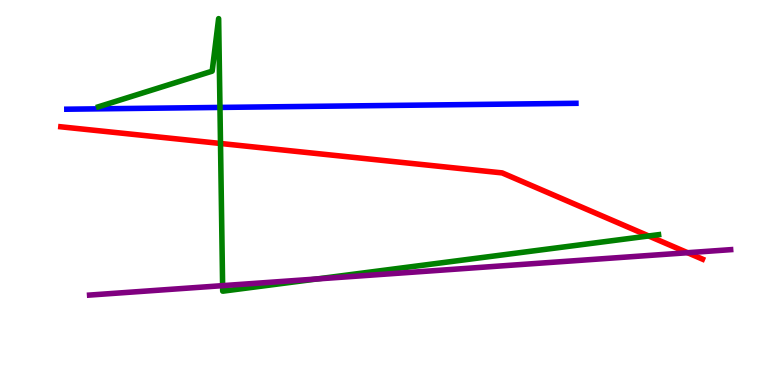[{'lines': ['blue', 'red'], 'intersections': []}, {'lines': ['green', 'red'], 'intersections': [{'x': 2.85, 'y': 6.27}, {'x': 8.37, 'y': 3.87}]}, {'lines': ['purple', 'red'], 'intersections': [{'x': 8.87, 'y': 3.44}]}, {'lines': ['blue', 'green'], 'intersections': [{'x': 2.84, 'y': 7.21}]}, {'lines': ['blue', 'purple'], 'intersections': []}, {'lines': ['green', 'purple'], 'intersections': [{'x': 2.87, 'y': 2.58}, {'x': 4.09, 'y': 2.75}]}]